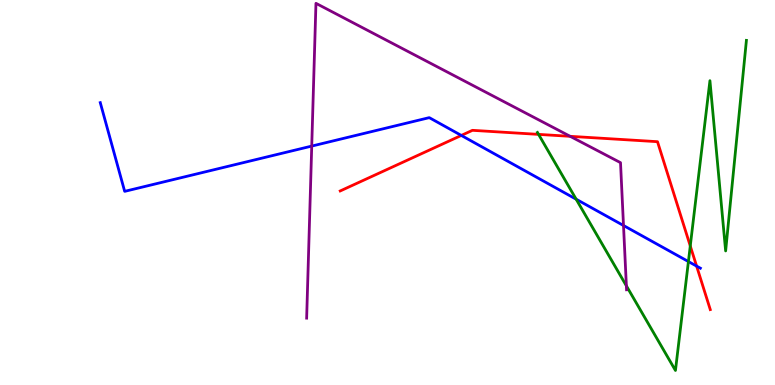[{'lines': ['blue', 'red'], 'intersections': [{'x': 5.95, 'y': 6.48}, {'x': 8.99, 'y': 3.09}]}, {'lines': ['green', 'red'], 'intersections': [{'x': 6.95, 'y': 6.51}, {'x': 8.91, 'y': 3.61}]}, {'lines': ['purple', 'red'], 'intersections': [{'x': 7.36, 'y': 6.46}]}, {'lines': ['blue', 'green'], 'intersections': [{'x': 7.43, 'y': 4.83}, {'x': 8.88, 'y': 3.21}]}, {'lines': ['blue', 'purple'], 'intersections': [{'x': 4.02, 'y': 6.21}, {'x': 8.05, 'y': 4.14}]}, {'lines': ['green', 'purple'], 'intersections': [{'x': 8.08, 'y': 2.58}]}]